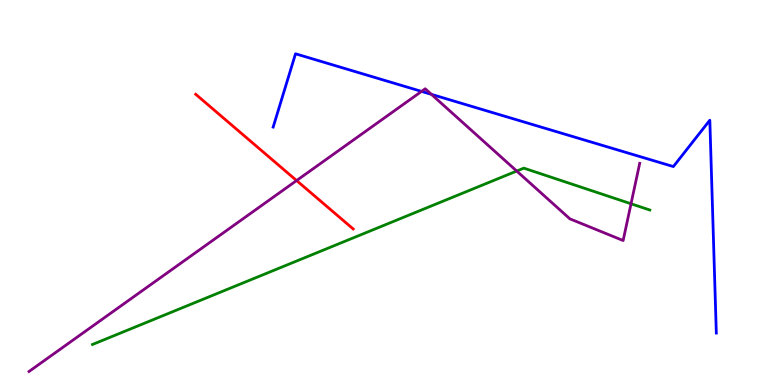[{'lines': ['blue', 'red'], 'intersections': []}, {'lines': ['green', 'red'], 'intersections': []}, {'lines': ['purple', 'red'], 'intersections': [{'x': 3.83, 'y': 5.31}]}, {'lines': ['blue', 'green'], 'intersections': []}, {'lines': ['blue', 'purple'], 'intersections': [{'x': 5.44, 'y': 7.63}, {'x': 5.57, 'y': 7.55}]}, {'lines': ['green', 'purple'], 'intersections': [{'x': 6.67, 'y': 5.56}, {'x': 8.14, 'y': 4.71}]}]